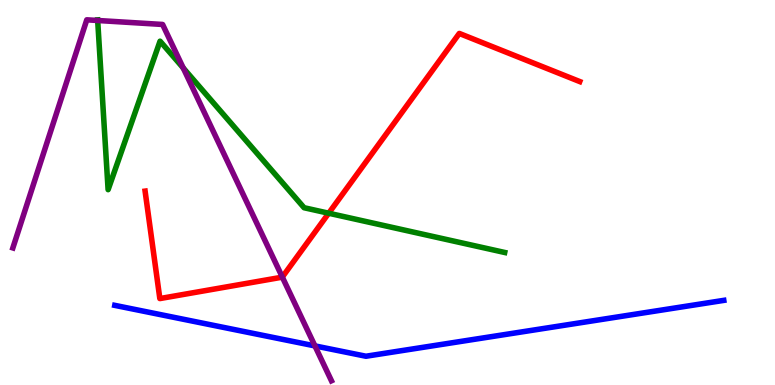[{'lines': ['blue', 'red'], 'intersections': []}, {'lines': ['green', 'red'], 'intersections': [{'x': 4.24, 'y': 4.46}]}, {'lines': ['purple', 'red'], 'intersections': [{'x': 3.64, 'y': 2.8}]}, {'lines': ['blue', 'green'], 'intersections': []}, {'lines': ['blue', 'purple'], 'intersections': [{'x': 4.06, 'y': 1.02}]}, {'lines': ['green', 'purple'], 'intersections': [{'x': 1.26, 'y': 9.47}, {'x': 2.36, 'y': 8.24}]}]